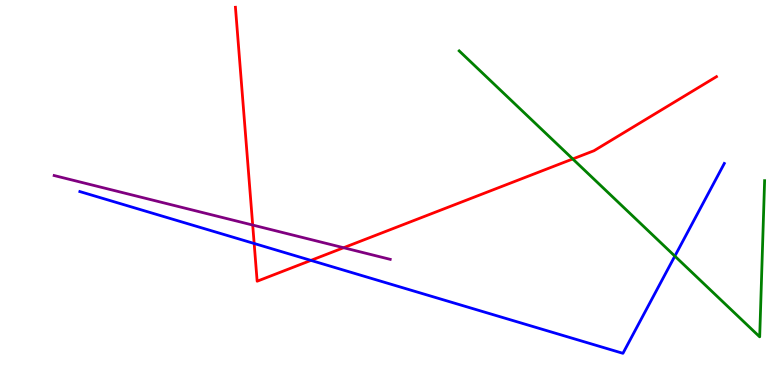[{'lines': ['blue', 'red'], 'intersections': [{'x': 3.28, 'y': 3.68}, {'x': 4.01, 'y': 3.24}]}, {'lines': ['green', 'red'], 'intersections': [{'x': 7.39, 'y': 5.87}]}, {'lines': ['purple', 'red'], 'intersections': [{'x': 3.26, 'y': 4.15}, {'x': 4.43, 'y': 3.57}]}, {'lines': ['blue', 'green'], 'intersections': [{'x': 8.71, 'y': 3.35}]}, {'lines': ['blue', 'purple'], 'intersections': []}, {'lines': ['green', 'purple'], 'intersections': []}]